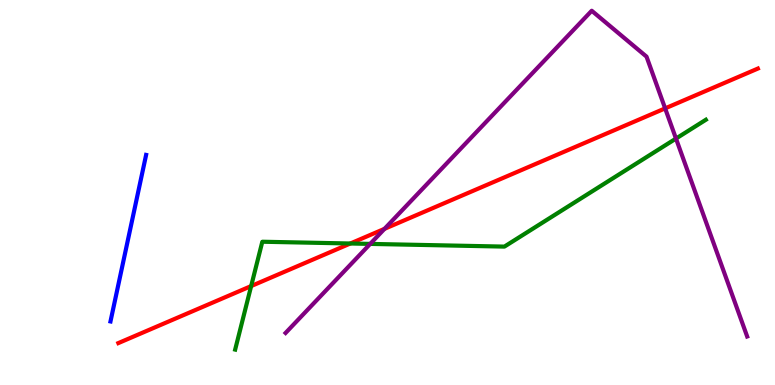[{'lines': ['blue', 'red'], 'intersections': []}, {'lines': ['green', 'red'], 'intersections': [{'x': 3.24, 'y': 2.57}, {'x': 4.52, 'y': 3.68}]}, {'lines': ['purple', 'red'], 'intersections': [{'x': 4.96, 'y': 4.06}, {'x': 8.58, 'y': 7.18}]}, {'lines': ['blue', 'green'], 'intersections': []}, {'lines': ['blue', 'purple'], 'intersections': []}, {'lines': ['green', 'purple'], 'intersections': [{'x': 4.78, 'y': 3.66}, {'x': 8.72, 'y': 6.4}]}]